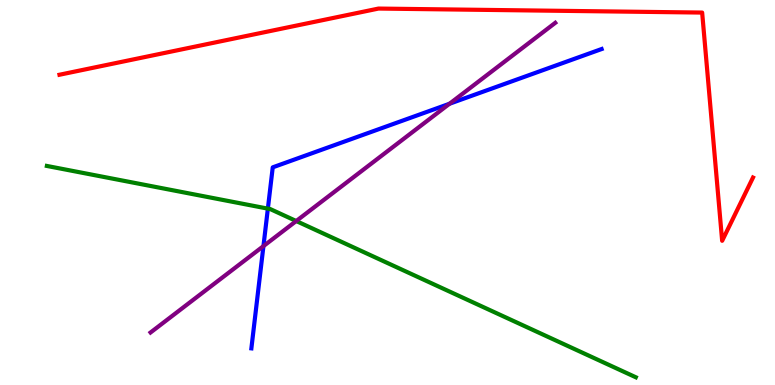[{'lines': ['blue', 'red'], 'intersections': []}, {'lines': ['green', 'red'], 'intersections': []}, {'lines': ['purple', 'red'], 'intersections': []}, {'lines': ['blue', 'green'], 'intersections': [{'x': 3.46, 'y': 4.58}]}, {'lines': ['blue', 'purple'], 'intersections': [{'x': 3.4, 'y': 3.61}, {'x': 5.8, 'y': 7.3}]}, {'lines': ['green', 'purple'], 'intersections': [{'x': 3.82, 'y': 4.26}]}]